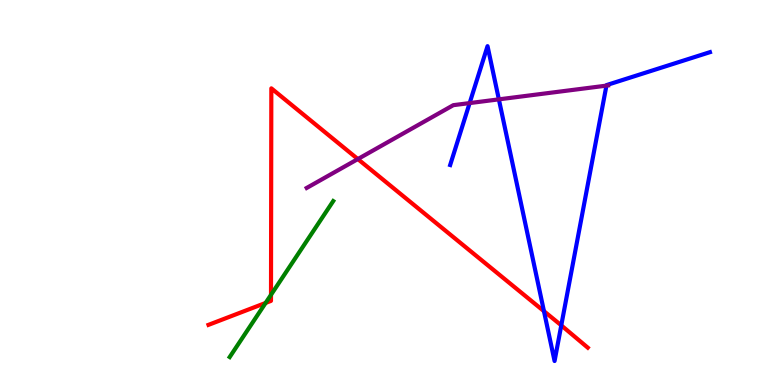[{'lines': ['blue', 'red'], 'intersections': [{'x': 7.02, 'y': 1.92}, {'x': 7.24, 'y': 1.55}]}, {'lines': ['green', 'red'], 'intersections': [{'x': 3.43, 'y': 2.13}, {'x': 3.5, 'y': 2.34}]}, {'lines': ['purple', 'red'], 'intersections': [{'x': 4.62, 'y': 5.87}]}, {'lines': ['blue', 'green'], 'intersections': []}, {'lines': ['blue', 'purple'], 'intersections': [{'x': 6.06, 'y': 7.32}, {'x': 6.44, 'y': 7.42}, {'x': 7.82, 'y': 7.78}]}, {'lines': ['green', 'purple'], 'intersections': []}]